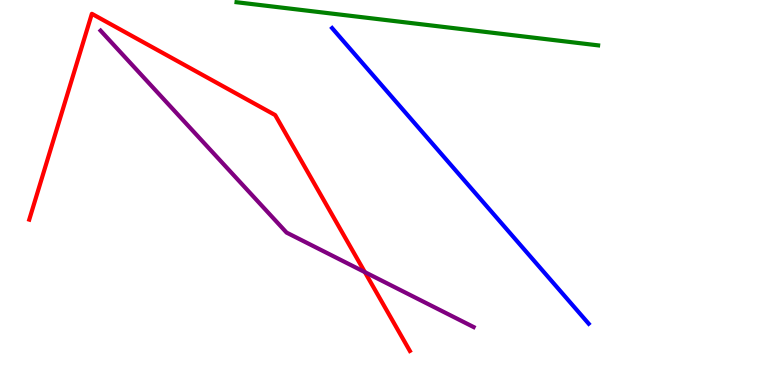[{'lines': ['blue', 'red'], 'intersections': []}, {'lines': ['green', 'red'], 'intersections': []}, {'lines': ['purple', 'red'], 'intersections': [{'x': 4.71, 'y': 2.93}]}, {'lines': ['blue', 'green'], 'intersections': []}, {'lines': ['blue', 'purple'], 'intersections': []}, {'lines': ['green', 'purple'], 'intersections': []}]